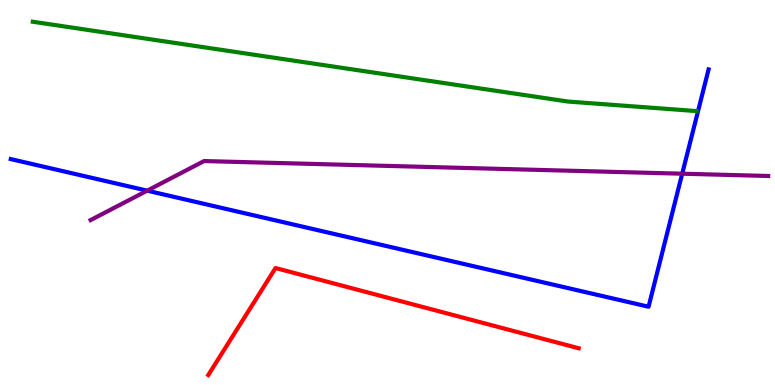[{'lines': ['blue', 'red'], 'intersections': []}, {'lines': ['green', 'red'], 'intersections': []}, {'lines': ['purple', 'red'], 'intersections': []}, {'lines': ['blue', 'green'], 'intersections': []}, {'lines': ['blue', 'purple'], 'intersections': [{'x': 1.9, 'y': 5.05}, {'x': 8.8, 'y': 5.49}]}, {'lines': ['green', 'purple'], 'intersections': []}]